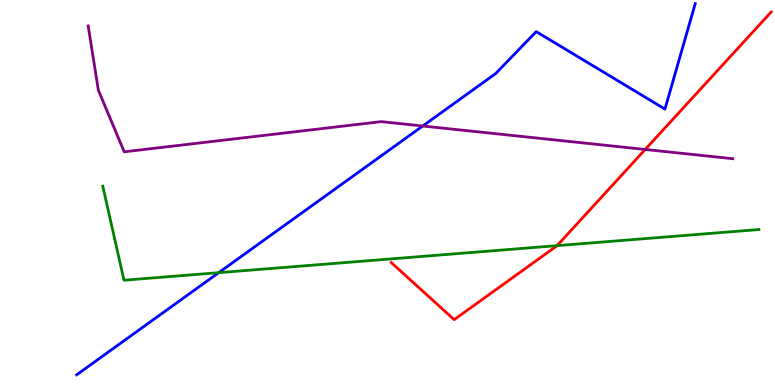[{'lines': ['blue', 'red'], 'intersections': []}, {'lines': ['green', 'red'], 'intersections': [{'x': 7.19, 'y': 3.62}]}, {'lines': ['purple', 'red'], 'intersections': [{'x': 8.33, 'y': 6.12}]}, {'lines': ['blue', 'green'], 'intersections': [{'x': 2.82, 'y': 2.92}]}, {'lines': ['blue', 'purple'], 'intersections': [{'x': 5.45, 'y': 6.73}]}, {'lines': ['green', 'purple'], 'intersections': []}]